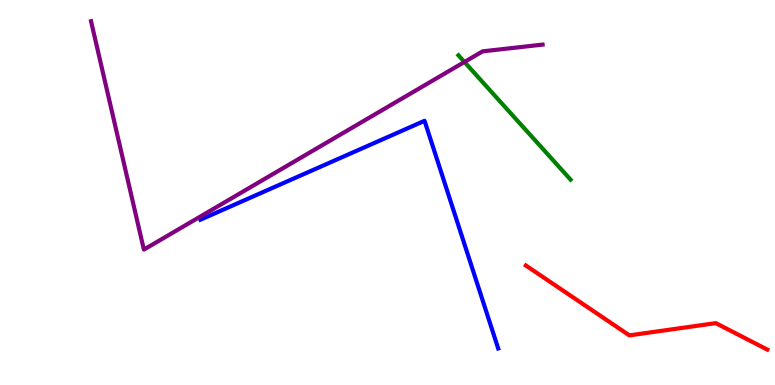[{'lines': ['blue', 'red'], 'intersections': []}, {'lines': ['green', 'red'], 'intersections': []}, {'lines': ['purple', 'red'], 'intersections': []}, {'lines': ['blue', 'green'], 'intersections': []}, {'lines': ['blue', 'purple'], 'intersections': []}, {'lines': ['green', 'purple'], 'intersections': [{'x': 5.99, 'y': 8.39}]}]